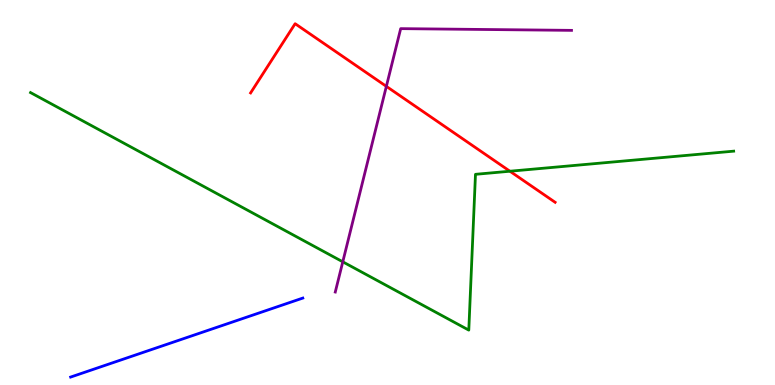[{'lines': ['blue', 'red'], 'intersections': []}, {'lines': ['green', 'red'], 'intersections': [{'x': 6.58, 'y': 5.55}]}, {'lines': ['purple', 'red'], 'intersections': [{'x': 4.99, 'y': 7.76}]}, {'lines': ['blue', 'green'], 'intersections': []}, {'lines': ['blue', 'purple'], 'intersections': []}, {'lines': ['green', 'purple'], 'intersections': [{'x': 4.42, 'y': 3.2}]}]